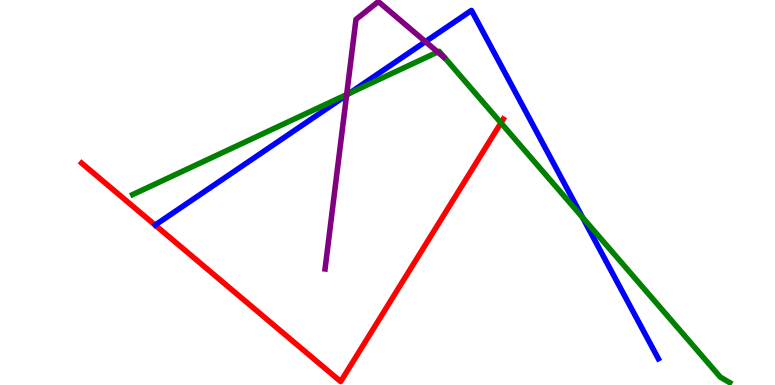[{'lines': ['blue', 'red'], 'intersections': []}, {'lines': ['green', 'red'], 'intersections': [{'x': 6.46, 'y': 6.81}]}, {'lines': ['purple', 'red'], 'intersections': []}, {'lines': ['blue', 'green'], 'intersections': [{'x': 4.51, 'y': 7.58}, {'x': 7.52, 'y': 4.35}]}, {'lines': ['blue', 'purple'], 'intersections': [{'x': 4.47, 'y': 7.53}, {'x': 5.49, 'y': 8.92}]}, {'lines': ['green', 'purple'], 'intersections': [{'x': 4.47, 'y': 7.54}, {'x': 5.65, 'y': 8.65}]}]